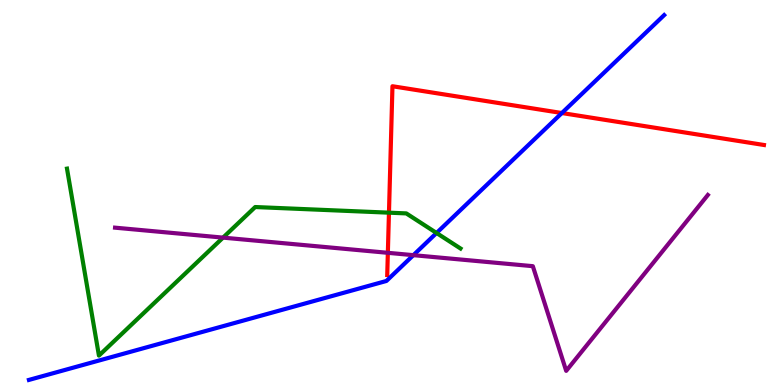[{'lines': ['blue', 'red'], 'intersections': [{'x': 7.25, 'y': 7.06}]}, {'lines': ['green', 'red'], 'intersections': [{'x': 5.02, 'y': 4.48}]}, {'lines': ['purple', 'red'], 'intersections': [{'x': 5.0, 'y': 3.43}]}, {'lines': ['blue', 'green'], 'intersections': [{'x': 5.63, 'y': 3.95}]}, {'lines': ['blue', 'purple'], 'intersections': [{'x': 5.33, 'y': 3.37}]}, {'lines': ['green', 'purple'], 'intersections': [{'x': 2.88, 'y': 3.83}]}]